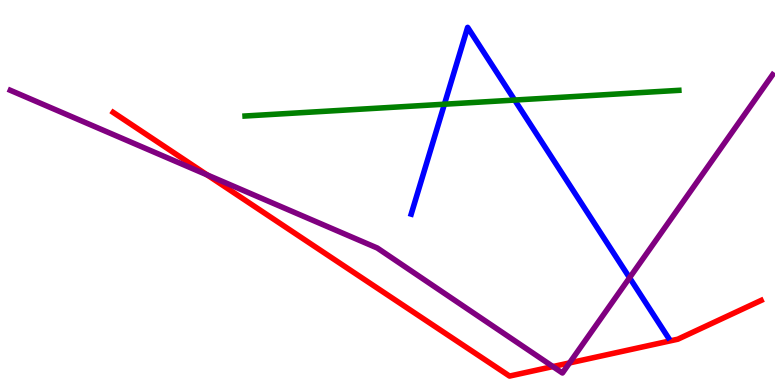[{'lines': ['blue', 'red'], 'intersections': []}, {'lines': ['green', 'red'], 'intersections': []}, {'lines': ['purple', 'red'], 'intersections': [{'x': 2.67, 'y': 5.46}, {'x': 7.13, 'y': 0.479}, {'x': 7.35, 'y': 0.573}]}, {'lines': ['blue', 'green'], 'intersections': [{'x': 5.73, 'y': 7.29}, {'x': 6.64, 'y': 7.4}]}, {'lines': ['blue', 'purple'], 'intersections': [{'x': 8.12, 'y': 2.79}]}, {'lines': ['green', 'purple'], 'intersections': []}]